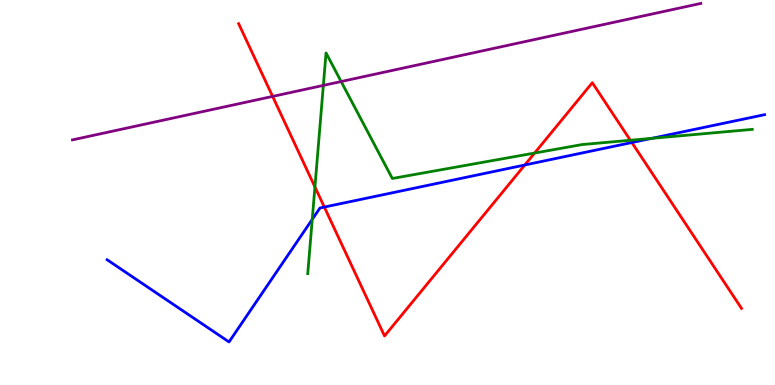[{'lines': ['blue', 'red'], 'intersections': [{'x': 4.18, 'y': 4.62}, {'x': 6.77, 'y': 5.71}, {'x': 8.15, 'y': 6.3}]}, {'lines': ['green', 'red'], 'intersections': [{'x': 4.06, 'y': 5.14}, {'x': 6.9, 'y': 6.02}, {'x': 8.13, 'y': 6.36}]}, {'lines': ['purple', 'red'], 'intersections': [{'x': 3.52, 'y': 7.5}]}, {'lines': ['blue', 'green'], 'intersections': [{'x': 4.03, 'y': 4.3}, {'x': 8.41, 'y': 6.41}]}, {'lines': ['blue', 'purple'], 'intersections': []}, {'lines': ['green', 'purple'], 'intersections': [{'x': 4.17, 'y': 7.78}, {'x': 4.4, 'y': 7.88}]}]